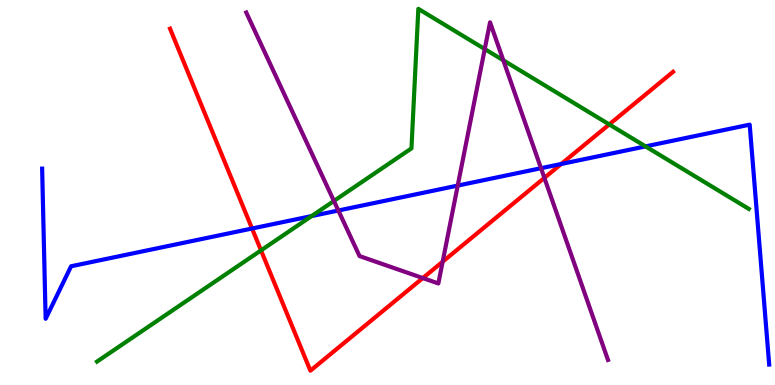[{'lines': ['blue', 'red'], 'intersections': [{'x': 3.25, 'y': 4.06}, {'x': 7.24, 'y': 5.74}]}, {'lines': ['green', 'red'], 'intersections': [{'x': 3.37, 'y': 3.5}, {'x': 7.86, 'y': 6.77}]}, {'lines': ['purple', 'red'], 'intersections': [{'x': 5.46, 'y': 2.78}, {'x': 5.71, 'y': 3.2}, {'x': 7.02, 'y': 5.38}]}, {'lines': ['blue', 'green'], 'intersections': [{'x': 4.02, 'y': 4.39}, {'x': 8.33, 'y': 6.2}]}, {'lines': ['blue', 'purple'], 'intersections': [{'x': 4.37, 'y': 4.53}, {'x': 5.91, 'y': 5.18}, {'x': 6.98, 'y': 5.63}]}, {'lines': ['green', 'purple'], 'intersections': [{'x': 4.31, 'y': 4.78}, {'x': 6.25, 'y': 8.73}, {'x': 6.49, 'y': 8.43}]}]